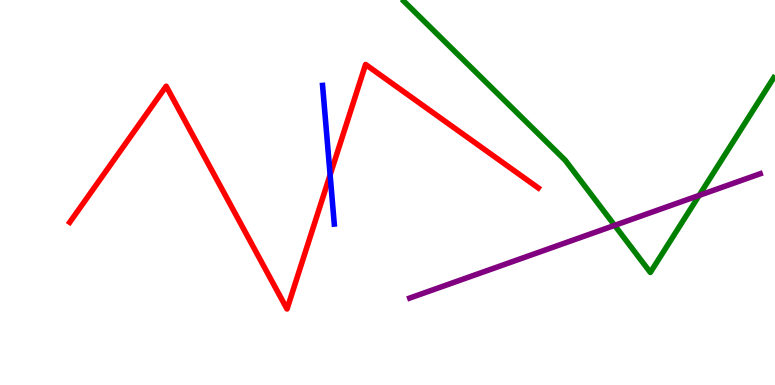[{'lines': ['blue', 'red'], 'intersections': [{'x': 4.26, 'y': 5.46}]}, {'lines': ['green', 'red'], 'intersections': []}, {'lines': ['purple', 'red'], 'intersections': []}, {'lines': ['blue', 'green'], 'intersections': []}, {'lines': ['blue', 'purple'], 'intersections': []}, {'lines': ['green', 'purple'], 'intersections': [{'x': 7.93, 'y': 4.15}, {'x': 9.02, 'y': 4.92}]}]